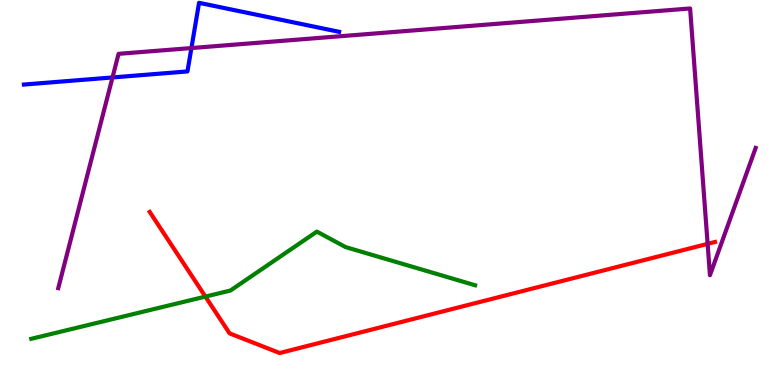[{'lines': ['blue', 'red'], 'intersections': []}, {'lines': ['green', 'red'], 'intersections': [{'x': 2.65, 'y': 2.3}]}, {'lines': ['purple', 'red'], 'intersections': [{'x': 9.13, 'y': 3.67}]}, {'lines': ['blue', 'green'], 'intersections': []}, {'lines': ['blue', 'purple'], 'intersections': [{'x': 1.45, 'y': 7.99}, {'x': 2.47, 'y': 8.75}]}, {'lines': ['green', 'purple'], 'intersections': []}]